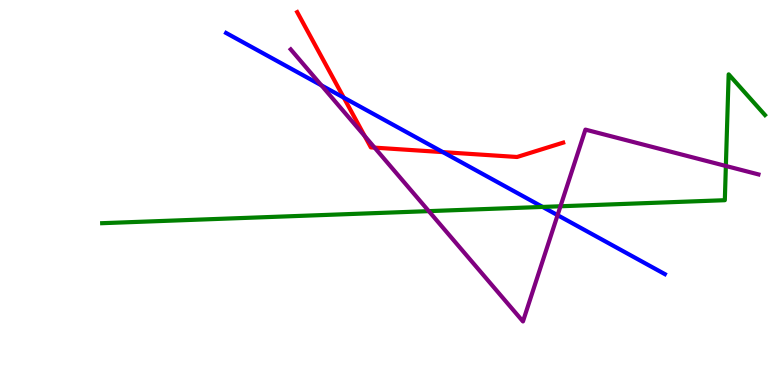[{'lines': ['blue', 'red'], 'intersections': [{'x': 4.44, 'y': 7.46}, {'x': 5.71, 'y': 6.05}]}, {'lines': ['green', 'red'], 'intersections': []}, {'lines': ['purple', 'red'], 'intersections': [{'x': 4.71, 'y': 6.47}, {'x': 4.83, 'y': 6.17}]}, {'lines': ['blue', 'green'], 'intersections': [{'x': 7.0, 'y': 4.63}]}, {'lines': ['blue', 'purple'], 'intersections': [{'x': 4.15, 'y': 7.78}, {'x': 7.19, 'y': 4.41}]}, {'lines': ['green', 'purple'], 'intersections': [{'x': 5.53, 'y': 4.52}, {'x': 7.23, 'y': 4.64}, {'x': 9.37, 'y': 5.69}]}]